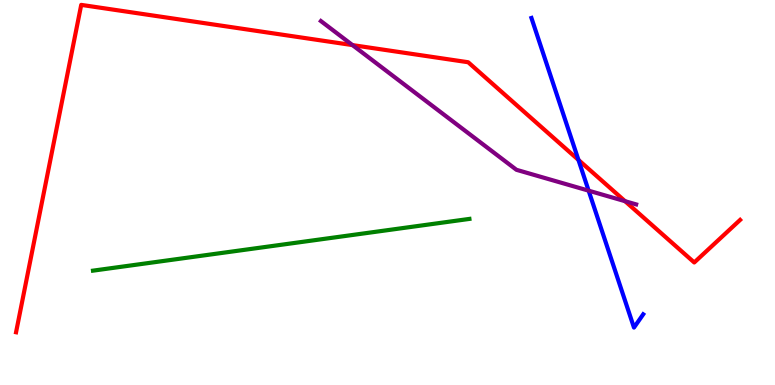[{'lines': ['blue', 'red'], 'intersections': [{'x': 7.46, 'y': 5.85}]}, {'lines': ['green', 'red'], 'intersections': []}, {'lines': ['purple', 'red'], 'intersections': [{'x': 4.55, 'y': 8.83}, {'x': 8.07, 'y': 4.77}]}, {'lines': ['blue', 'green'], 'intersections': []}, {'lines': ['blue', 'purple'], 'intersections': [{'x': 7.6, 'y': 5.05}]}, {'lines': ['green', 'purple'], 'intersections': []}]